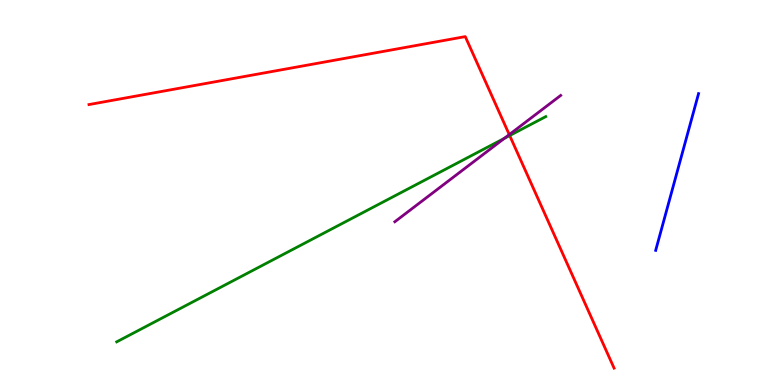[{'lines': ['blue', 'red'], 'intersections': []}, {'lines': ['green', 'red'], 'intersections': [{'x': 6.58, 'y': 6.48}]}, {'lines': ['purple', 'red'], 'intersections': [{'x': 6.57, 'y': 6.5}]}, {'lines': ['blue', 'green'], 'intersections': []}, {'lines': ['blue', 'purple'], 'intersections': []}, {'lines': ['green', 'purple'], 'intersections': [{'x': 6.51, 'y': 6.41}]}]